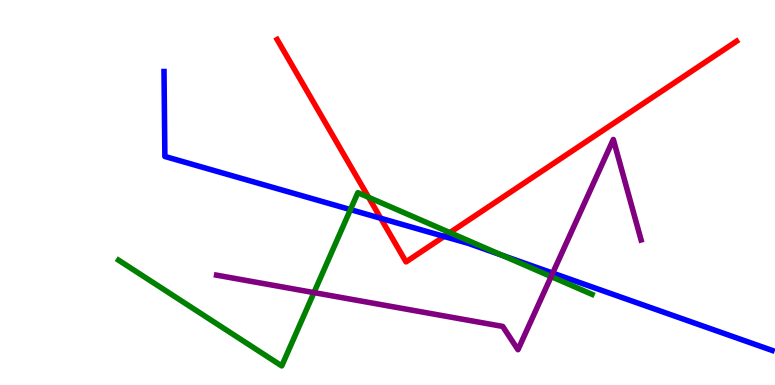[{'lines': ['blue', 'red'], 'intersections': [{'x': 4.91, 'y': 4.33}, {'x': 5.73, 'y': 3.86}]}, {'lines': ['green', 'red'], 'intersections': [{'x': 4.76, 'y': 4.87}, {'x': 5.8, 'y': 3.96}]}, {'lines': ['purple', 'red'], 'intersections': []}, {'lines': ['blue', 'green'], 'intersections': [{'x': 4.52, 'y': 4.56}, {'x': 6.48, 'y': 3.37}]}, {'lines': ['blue', 'purple'], 'intersections': [{'x': 7.13, 'y': 2.91}]}, {'lines': ['green', 'purple'], 'intersections': [{'x': 4.05, 'y': 2.4}, {'x': 7.11, 'y': 2.82}]}]